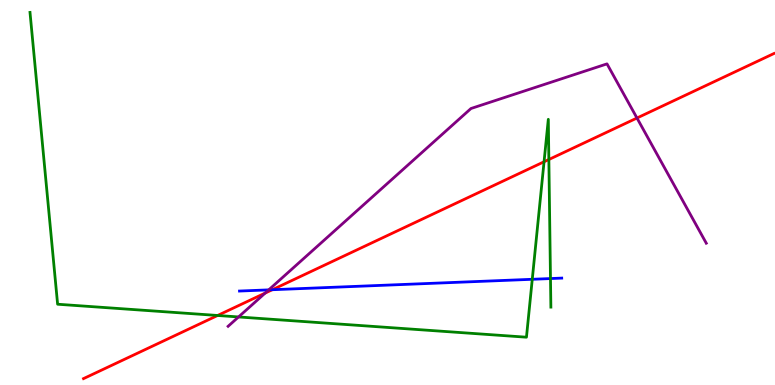[{'lines': ['blue', 'red'], 'intersections': [{'x': 3.51, 'y': 2.47}]}, {'lines': ['green', 'red'], 'intersections': [{'x': 2.81, 'y': 1.81}, {'x': 7.02, 'y': 5.8}, {'x': 7.08, 'y': 5.86}]}, {'lines': ['purple', 'red'], 'intersections': [{'x': 3.42, 'y': 2.39}, {'x': 8.22, 'y': 6.93}]}, {'lines': ['blue', 'green'], 'intersections': [{'x': 6.87, 'y': 2.75}, {'x': 7.1, 'y': 2.76}]}, {'lines': ['blue', 'purple'], 'intersections': [{'x': 3.47, 'y': 2.47}]}, {'lines': ['green', 'purple'], 'intersections': [{'x': 3.08, 'y': 1.77}]}]